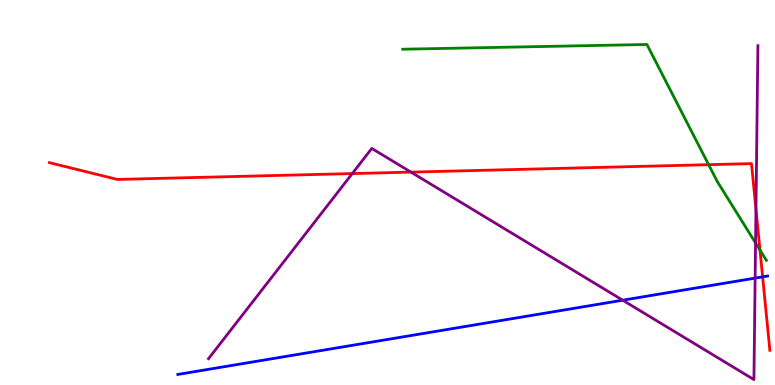[{'lines': ['blue', 'red'], 'intersections': [{'x': 9.84, 'y': 2.81}]}, {'lines': ['green', 'red'], 'intersections': [{'x': 9.14, 'y': 5.72}, {'x': 9.81, 'y': 3.5}]}, {'lines': ['purple', 'red'], 'intersections': [{'x': 4.55, 'y': 5.49}, {'x': 5.3, 'y': 5.53}, {'x': 9.75, 'y': 4.57}]}, {'lines': ['blue', 'green'], 'intersections': []}, {'lines': ['blue', 'purple'], 'intersections': [{'x': 8.03, 'y': 2.2}, {'x': 9.74, 'y': 2.78}]}, {'lines': ['green', 'purple'], 'intersections': [{'x': 9.75, 'y': 3.69}]}]